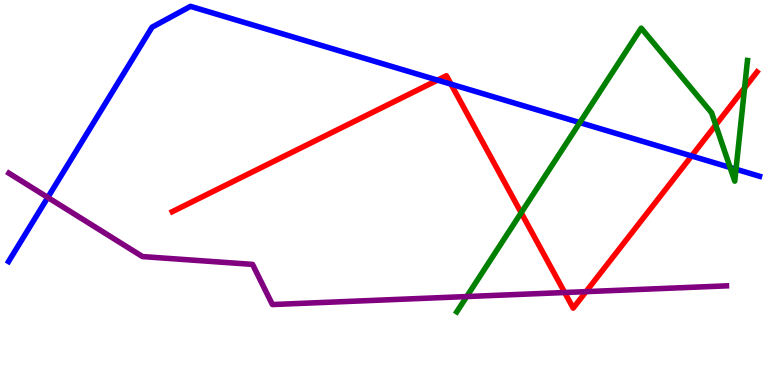[{'lines': ['blue', 'red'], 'intersections': [{'x': 5.65, 'y': 7.92}, {'x': 5.82, 'y': 7.81}, {'x': 8.92, 'y': 5.95}]}, {'lines': ['green', 'red'], 'intersections': [{'x': 6.72, 'y': 4.47}, {'x': 9.24, 'y': 6.75}, {'x': 9.61, 'y': 7.72}]}, {'lines': ['purple', 'red'], 'intersections': [{'x': 7.29, 'y': 2.4}, {'x': 7.56, 'y': 2.42}]}, {'lines': ['blue', 'green'], 'intersections': [{'x': 7.48, 'y': 6.82}, {'x': 9.42, 'y': 5.65}, {'x': 9.5, 'y': 5.6}]}, {'lines': ['blue', 'purple'], 'intersections': [{'x': 0.617, 'y': 4.87}]}, {'lines': ['green', 'purple'], 'intersections': [{'x': 6.02, 'y': 2.3}]}]